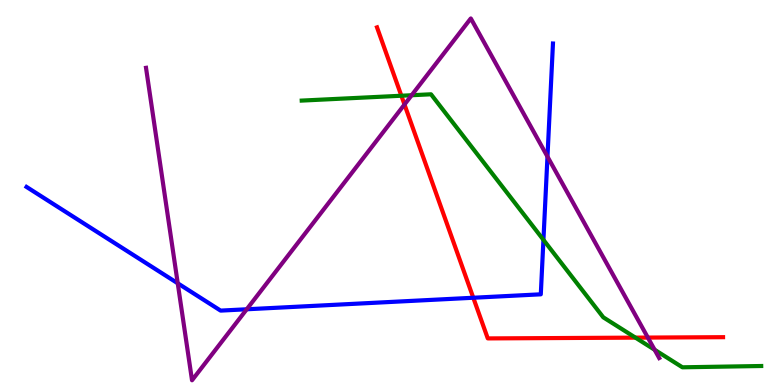[{'lines': ['blue', 'red'], 'intersections': [{'x': 6.11, 'y': 2.27}]}, {'lines': ['green', 'red'], 'intersections': [{'x': 5.18, 'y': 7.51}, {'x': 8.2, 'y': 1.23}]}, {'lines': ['purple', 'red'], 'intersections': [{'x': 5.22, 'y': 7.29}, {'x': 8.36, 'y': 1.23}]}, {'lines': ['blue', 'green'], 'intersections': [{'x': 7.01, 'y': 3.77}]}, {'lines': ['blue', 'purple'], 'intersections': [{'x': 2.29, 'y': 2.64}, {'x': 3.18, 'y': 1.97}, {'x': 7.06, 'y': 5.93}]}, {'lines': ['green', 'purple'], 'intersections': [{'x': 5.31, 'y': 7.53}, {'x': 8.45, 'y': 0.916}]}]